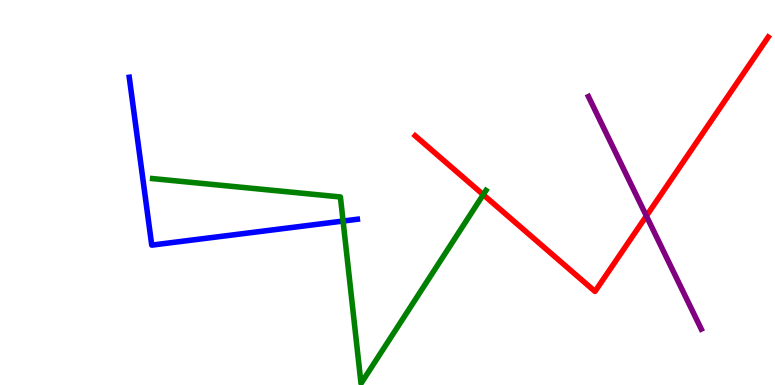[{'lines': ['blue', 'red'], 'intersections': []}, {'lines': ['green', 'red'], 'intersections': [{'x': 6.24, 'y': 4.94}]}, {'lines': ['purple', 'red'], 'intersections': [{'x': 8.34, 'y': 4.39}]}, {'lines': ['blue', 'green'], 'intersections': [{'x': 4.43, 'y': 4.26}]}, {'lines': ['blue', 'purple'], 'intersections': []}, {'lines': ['green', 'purple'], 'intersections': []}]